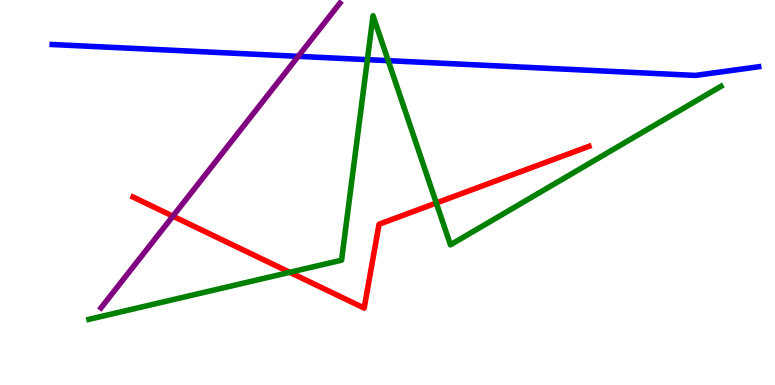[{'lines': ['blue', 'red'], 'intersections': []}, {'lines': ['green', 'red'], 'intersections': [{'x': 3.74, 'y': 2.93}, {'x': 5.63, 'y': 4.73}]}, {'lines': ['purple', 'red'], 'intersections': [{'x': 2.23, 'y': 4.38}]}, {'lines': ['blue', 'green'], 'intersections': [{'x': 4.74, 'y': 8.45}, {'x': 5.01, 'y': 8.42}]}, {'lines': ['blue', 'purple'], 'intersections': [{'x': 3.85, 'y': 8.54}]}, {'lines': ['green', 'purple'], 'intersections': []}]